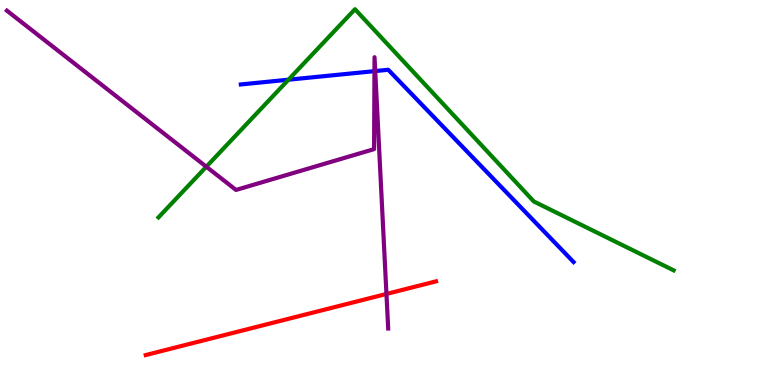[{'lines': ['blue', 'red'], 'intersections': []}, {'lines': ['green', 'red'], 'intersections': []}, {'lines': ['purple', 'red'], 'intersections': [{'x': 4.99, 'y': 2.37}]}, {'lines': ['blue', 'green'], 'intersections': [{'x': 3.72, 'y': 7.93}]}, {'lines': ['blue', 'purple'], 'intersections': [{'x': 4.83, 'y': 8.15}, {'x': 4.84, 'y': 8.15}]}, {'lines': ['green', 'purple'], 'intersections': [{'x': 2.66, 'y': 5.67}]}]